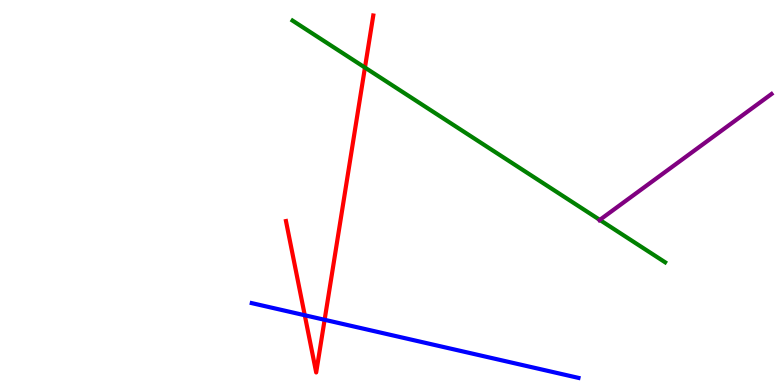[{'lines': ['blue', 'red'], 'intersections': [{'x': 3.93, 'y': 1.81}, {'x': 4.19, 'y': 1.69}]}, {'lines': ['green', 'red'], 'intersections': [{'x': 4.71, 'y': 8.25}]}, {'lines': ['purple', 'red'], 'intersections': []}, {'lines': ['blue', 'green'], 'intersections': []}, {'lines': ['blue', 'purple'], 'intersections': []}, {'lines': ['green', 'purple'], 'intersections': [{'x': 7.74, 'y': 4.29}]}]